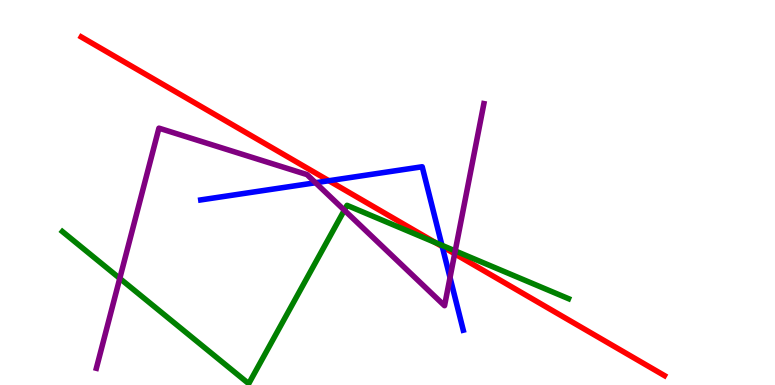[{'lines': ['blue', 'red'], 'intersections': [{'x': 4.24, 'y': 5.31}, {'x': 5.71, 'y': 3.6}]}, {'lines': ['green', 'red'], 'intersections': [{'x': 5.62, 'y': 3.7}]}, {'lines': ['purple', 'red'], 'intersections': [{'x': 5.87, 'y': 3.41}]}, {'lines': ['blue', 'green'], 'intersections': [{'x': 5.7, 'y': 3.63}]}, {'lines': ['blue', 'purple'], 'intersections': [{'x': 4.07, 'y': 5.25}, {'x': 5.81, 'y': 2.79}]}, {'lines': ['green', 'purple'], 'intersections': [{'x': 1.55, 'y': 2.77}, {'x': 4.44, 'y': 4.54}, {'x': 5.87, 'y': 3.48}]}]